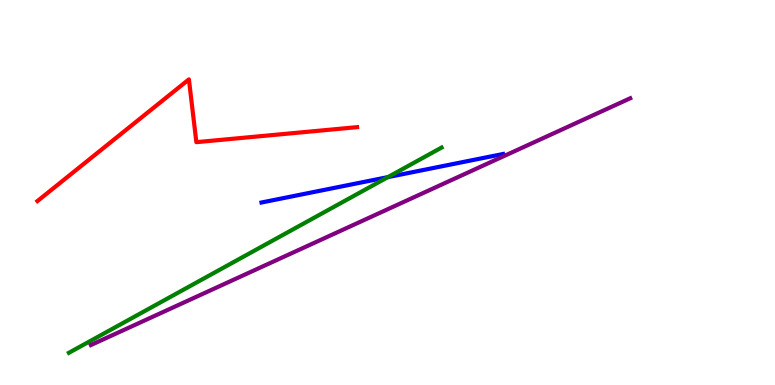[{'lines': ['blue', 'red'], 'intersections': []}, {'lines': ['green', 'red'], 'intersections': []}, {'lines': ['purple', 'red'], 'intersections': []}, {'lines': ['blue', 'green'], 'intersections': [{'x': 5.01, 'y': 5.4}]}, {'lines': ['blue', 'purple'], 'intersections': []}, {'lines': ['green', 'purple'], 'intersections': []}]